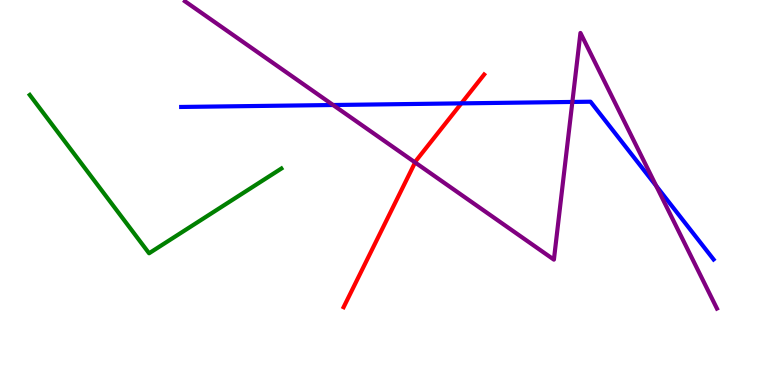[{'lines': ['blue', 'red'], 'intersections': [{'x': 5.95, 'y': 7.32}]}, {'lines': ['green', 'red'], 'intersections': []}, {'lines': ['purple', 'red'], 'intersections': [{'x': 5.36, 'y': 5.78}]}, {'lines': ['blue', 'green'], 'intersections': []}, {'lines': ['blue', 'purple'], 'intersections': [{'x': 4.3, 'y': 7.27}, {'x': 7.39, 'y': 7.35}, {'x': 8.47, 'y': 5.17}]}, {'lines': ['green', 'purple'], 'intersections': []}]